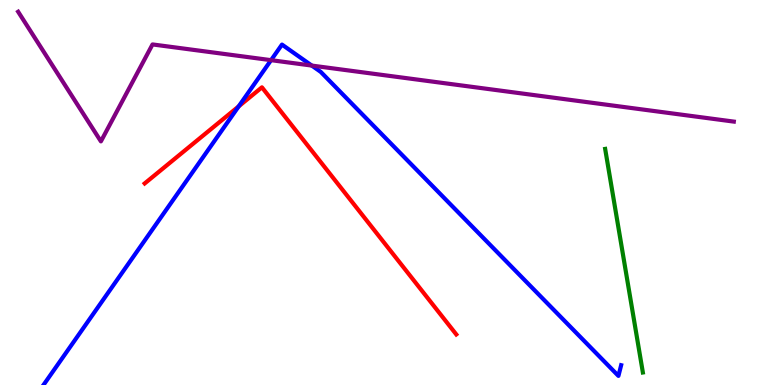[{'lines': ['blue', 'red'], 'intersections': [{'x': 3.08, 'y': 7.24}]}, {'lines': ['green', 'red'], 'intersections': []}, {'lines': ['purple', 'red'], 'intersections': []}, {'lines': ['blue', 'green'], 'intersections': []}, {'lines': ['blue', 'purple'], 'intersections': [{'x': 3.5, 'y': 8.44}, {'x': 4.02, 'y': 8.3}]}, {'lines': ['green', 'purple'], 'intersections': []}]